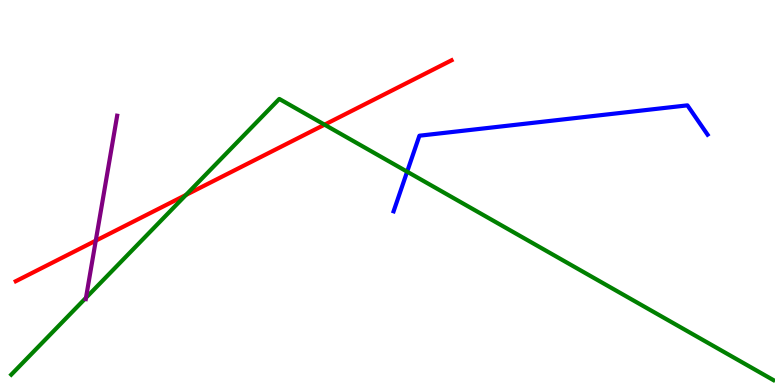[{'lines': ['blue', 'red'], 'intersections': []}, {'lines': ['green', 'red'], 'intersections': [{'x': 2.4, 'y': 4.94}, {'x': 4.19, 'y': 6.76}]}, {'lines': ['purple', 'red'], 'intersections': [{'x': 1.24, 'y': 3.75}]}, {'lines': ['blue', 'green'], 'intersections': [{'x': 5.25, 'y': 5.54}]}, {'lines': ['blue', 'purple'], 'intersections': []}, {'lines': ['green', 'purple'], 'intersections': [{'x': 1.11, 'y': 2.27}]}]